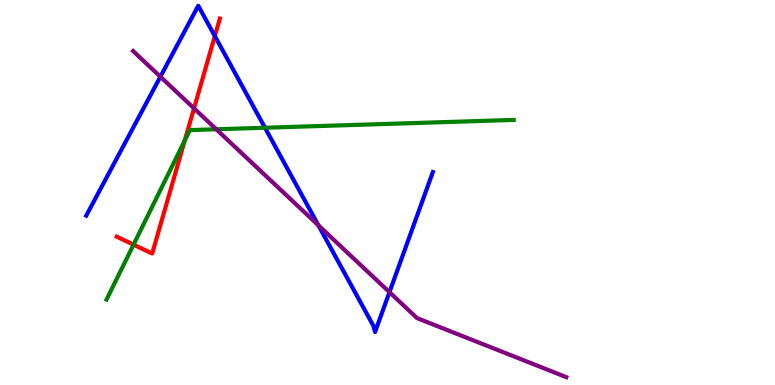[{'lines': ['blue', 'red'], 'intersections': [{'x': 2.77, 'y': 9.06}]}, {'lines': ['green', 'red'], 'intersections': [{'x': 1.72, 'y': 3.65}, {'x': 2.38, 'y': 6.35}]}, {'lines': ['purple', 'red'], 'intersections': [{'x': 2.5, 'y': 7.19}]}, {'lines': ['blue', 'green'], 'intersections': [{'x': 3.42, 'y': 6.68}]}, {'lines': ['blue', 'purple'], 'intersections': [{'x': 2.07, 'y': 8.01}, {'x': 4.11, 'y': 4.15}, {'x': 5.03, 'y': 2.41}]}, {'lines': ['green', 'purple'], 'intersections': [{'x': 2.79, 'y': 6.64}]}]